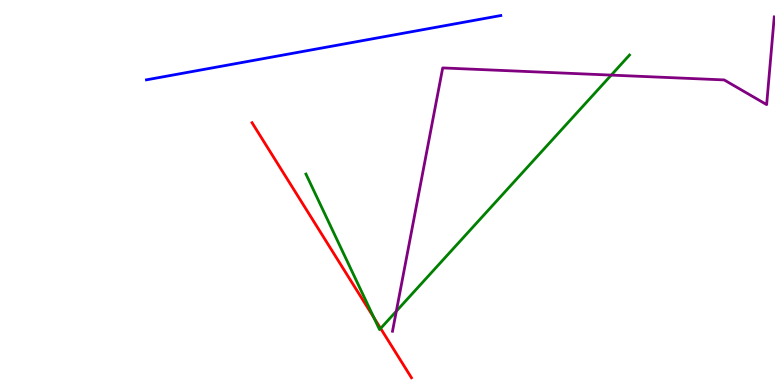[{'lines': ['blue', 'red'], 'intersections': []}, {'lines': ['green', 'red'], 'intersections': [{'x': 4.82, 'y': 1.75}, {'x': 4.91, 'y': 1.47}]}, {'lines': ['purple', 'red'], 'intersections': []}, {'lines': ['blue', 'green'], 'intersections': []}, {'lines': ['blue', 'purple'], 'intersections': []}, {'lines': ['green', 'purple'], 'intersections': [{'x': 5.11, 'y': 1.92}, {'x': 7.89, 'y': 8.05}]}]